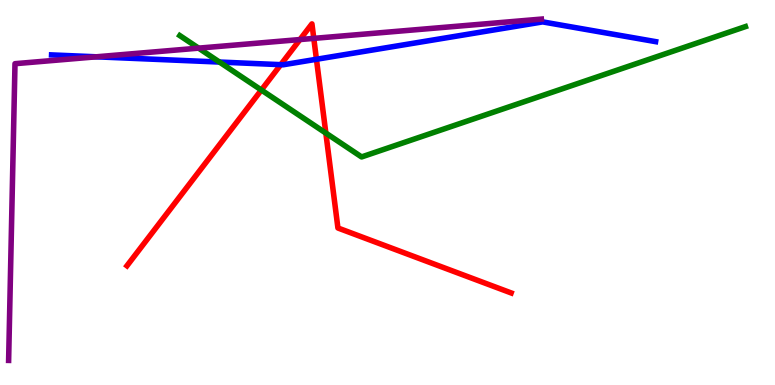[{'lines': ['blue', 'red'], 'intersections': [{'x': 3.62, 'y': 8.32}, {'x': 4.08, 'y': 8.46}]}, {'lines': ['green', 'red'], 'intersections': [{'x': 3.37, 'y': 7.66}, {'x': 4.2, 'y': 6.54}]}, {'lines': ['purple', 'red'], 'intersections': [{'x': 3.87, 'y': 8.97}, {'x': 4.05, 'y': 9.0}]}, {'lines': ['blue', 'green'], 'intersections': [{'x': 2.83, 'y': 8.39}]}, {'lines': ['blue', 'purple'], 'intersections': [{'x': 1.24, 'y': 8.52}]}, {'lines': ['green', 'purple'], 'intersections': [{'x': 2.56, 'y': 8.75}]}]